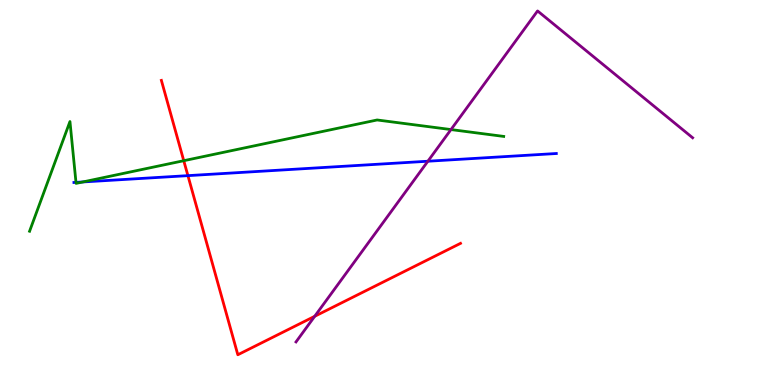[{'lines': ['blue', 'red'], 'intersections': [{'x': 2.42, 'y': 5.44}]}, {'lines': ['green', 'red'], 'intersections': [{'x': 2.37, 'y': 5.83}]}, {'lines': ['purple', 'red'], 'intersections': [{'x': 4.06, 'y': 1.78}]}, {'lines': ['blue', 'green'], 'intersections': [{'x': 0.98, 'y': 5.26}, {'x': 1.07, 'y': 5.27}]}, {'lines': ['blue', 'purple'], 'intersections': [{'x': 5.52, 'y': 5.81}]}, {'lines': ['green', 'purple'], 'intersections': [{'x': 5.82, 'y': 6.63}]}]